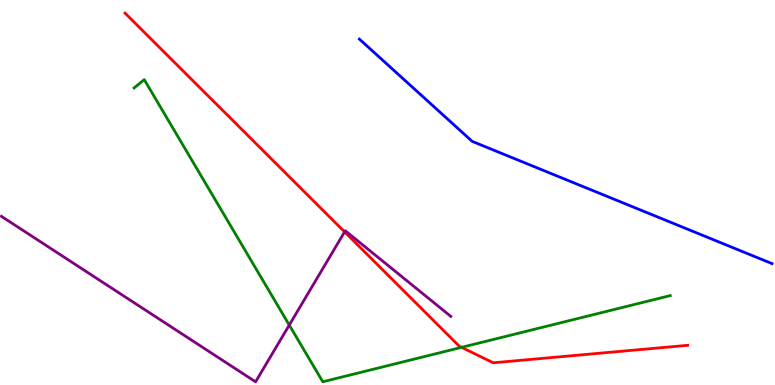[{'lines': ['blue', 'red'], 'intersections': []}, {'lines': ['green', 'red'], 'intersections': [{'x': 5.96, 'y': 0.978}]}, {'lines': ['purple', 'red'], 'intersections': [{'x': 4.45, 'y': 3.98}]}, {'lines': ['blue', 'green'], 'intersections': []}, {'lines': ['blue', 'purple'], 'intersections': []}, {'lines': ['green', 'purple'], 'intersections': [{'x': 3.73, 'y': 1.56}]}]